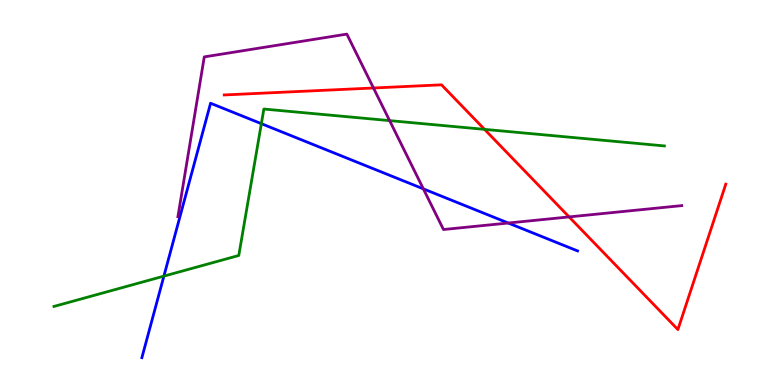[{'lines': ['blue', 'red'], 'intersections': []}, {'lines': ['green', 'red'], 'intersections': [{'x': 6.25, 'y': 6.64}]}, {'lines': ['purple', 'red'], 'intersections': [{'x': 4.82, 'y': 7.71}, {'x': 7.34, 'y': 4.37}]}, {'lines': ['blue', 'green'], 'intersections': [{'x': 2.11, 'y': 2.83}, {'x': 3.37, 'y': 6.79}]}, {'lines': ['blue', 'purple'], 'intersections': [{'x': 5.46, 'y': 5.09}, {'x': 6.56, 'y': 4.21}]}, {'lines': ['green', 'purple'], 'intersections': [{'x': 5.03, 'y': 6.87}]}]